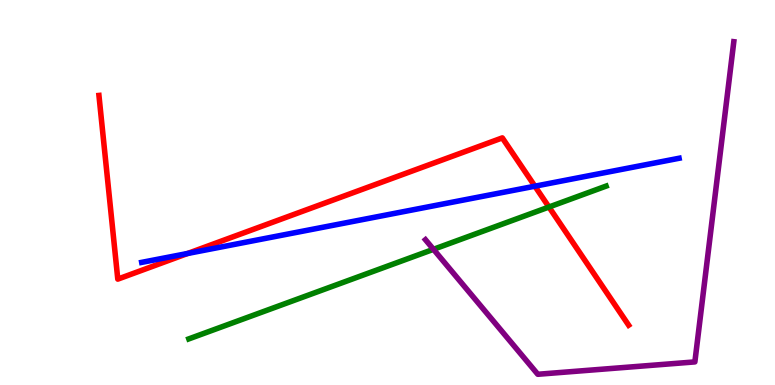[{'lines': ['blue', 'red'], 'intersections': [{'x': 2.42, 'y': 3.42}, {'x': 6.9, 'y': 5.16}]}, {'lines': ['green', 'red'], 'intersections': [{'x': 7.08, 'y': 4.62}]}, {'lines': ['purple', 'red'], 'intersections': []}, {'lines': ['blue', 'green'], 'intersections': []}, {'lines': ['blue', 'purple'], 'intersections': []}, {'lines': ['green', 'purple'], 'intersections': [{'x': 5.59, 'y': 3.52}]}]